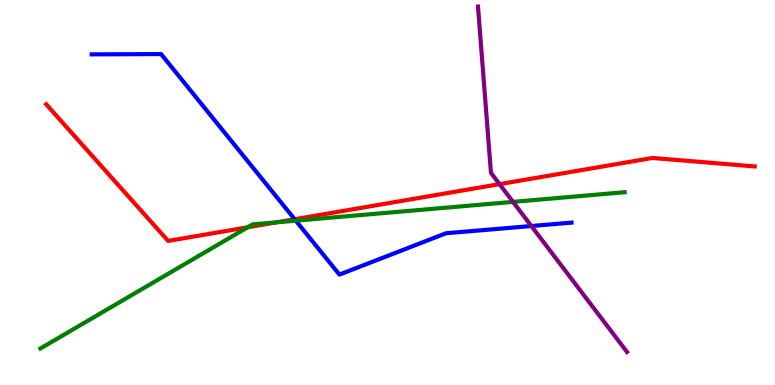[{'lines': ['blue', 'red'], 'intersections': [{'x': 3.8, 'y': 4.31}]}, {'lines': ['green', 'red'], 'intersections': [{'x': 3.2, 'y': 4.1}, {'x': 3.57, 'y': 4.23}]}, {'lines': ['purple', 'red'], 'intersections': [{'x': 6.45, 'y': 5.22}]}, {'lines': ['blue', 'green'], 'intersections': [{'x': 3.82, 'y': 4.27}]}, {'lines': ['blue', 'purple'], 'intersections': [{'x': 6.86, 'y': 4.13}]}, {'lines': ['green', 'purple'], 'intersections': [{'x': 6.62, 'y': 4.76}]}]